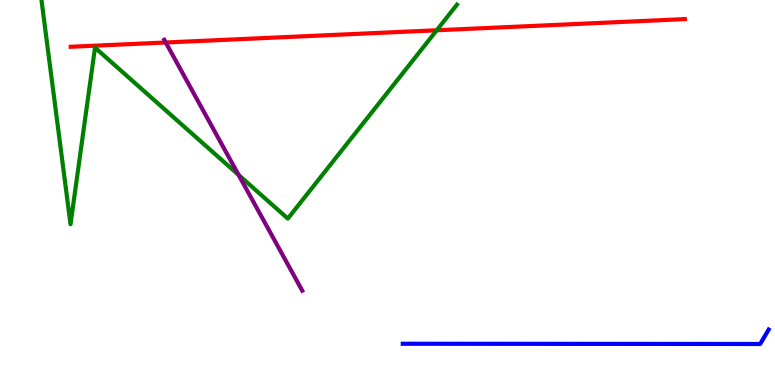[{'lines': ['blue', 'red'], 'intersections': []}, {'lines': ['green', 'red'], 'intersections': [{'x': 5.63, 'y': 9.21}]}, {'lines': ['purple', 'red'], 'intersections': [{'x': 2.14, 'y': 8.9}]}, {'lines': ['blue', 'green'], 'intersections': []}, {'lines': ['blue', 'purple'], 'intersections': []}, {'lines': ['green', 'purple'], 'intersections': [{'x': 3.08, 'y': 5.46}]}]